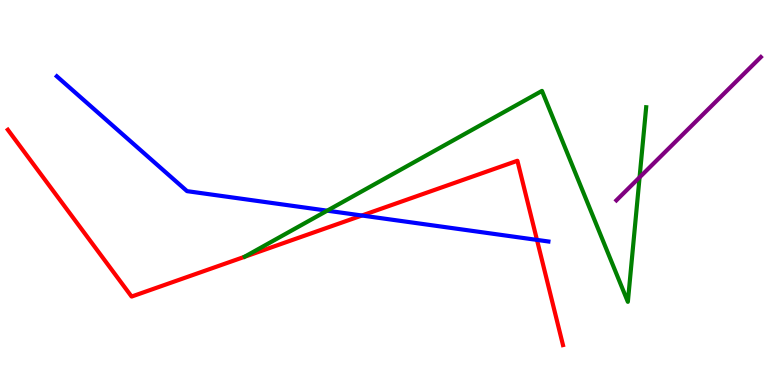[{'lines': ['blue', 'red'], 'intersections': [{'x': 4.67, 'y': 4.4}, {'x': 6.93, 'y': 3.77}]}, {'lines': ['green', 'red'], 'intersections': []}, {'lines': ['purple', 'red'], 'intersections': []}, {'lines': ['blue', 'green'], 'intersections': [{'x': 4.22, 'y': 4.53}]}, {'lines': ['blue', 'purple'], 'intersections': []}, {'lines': ['green', 'purple'], 'intersections': [{'x': 8.25, 'y': 5.39}]}]